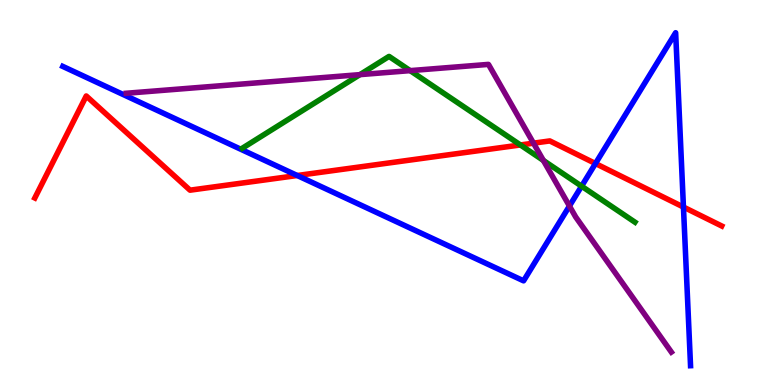[{'lines': ['blue', 'red'], 'intersections': [{'x': 3.84, 'y': 5.44}, {'x': 7.68, 'y': 5.75}, {'x': 8.82, 'y': 4.62}]}, {'lines': ['green', 'red'], 'intersections': [{'x': 6.71, 'y': 6.23}]}, {'lines': ['purple', 'red'], 'intersections': [{'x': 6.88, 'y': 6.28}]}, {'lines': ['blue', 'green'], 'intersections': [{'x': 7.5, 'y': 5.16}]}, {'lines': ['blue', 'purple'], 'intersections': [{'x': 7.35, 'y': 4.65}]}, {'lines': ['green', 'purple'], 'intersections': [{'x': 4.64, 'y': 8.06}, {'x': 5.29, 'y': 8.17}, {'x': 7.01, 'y': 5.83}]}]